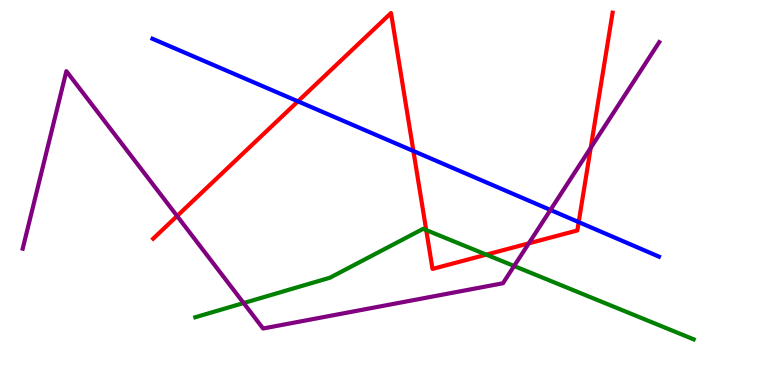[{'lines': ['blue', 'red'], 'intersections': [{'x': 3.84, 'y': 7.37}, {'x': 5.33, 'y': 6.08}, {'x': 7.47, 'y': 4.23}]}, {'lines': ['green', 'red'], 'intersections': [{'x': 5.5, 'y': 4.02}, {'x': 6.27, 'y': 3.39}]}, {'lines': ['purple', 'red'], 'intersections': [{'x': 2.29, 'y': 4.39}, {'x': 6.82, 'y': 3.68}, {'x': 7.62, 'y': 6.16}]}, {'lines': ['blue', 'green'], 'intersections': []}, {'lines': ['blue', 'purple'], 'intersections': [{'x': 7.1, 'y': 4.55}]}, {'lines': ['green', 'purple'], 'intersections': [{'x': 3.14, 'y': 2.13}, {'x': 6.63, 'y': 3.09}]}]